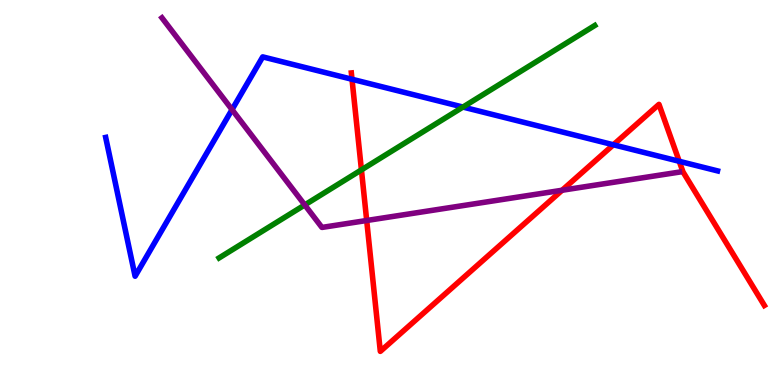[{'lines': ['blue', 'red'], 'intersections': [{'x': 4.54, 'y': 7.94}, {'x': 7.91, 'y': 6.24}, {'x': 8.76, 'y': 5.81}]}, {'lines': ['green', 'red'], 'intersections': [{'x': 4.66, 'y': 5.59}]}, {'lines': ['purple', 'red'], 'intersections': [{'x': 4.73, 'y': 4.27}, {'x': 7.25, 'y': 5.06}]}, {'lines': ['blue', 'green'], 'intersections': [{'x': 5.97, 'y': 7.22}]}, {'lines': ['blue', 'purple'], 'intersections': [{'x': 2.99, 'y': 7.15}]}, {'lines': ['green', 'purple'], 'intersections': [{'x': 3.93, 'y': 4.68}]}]